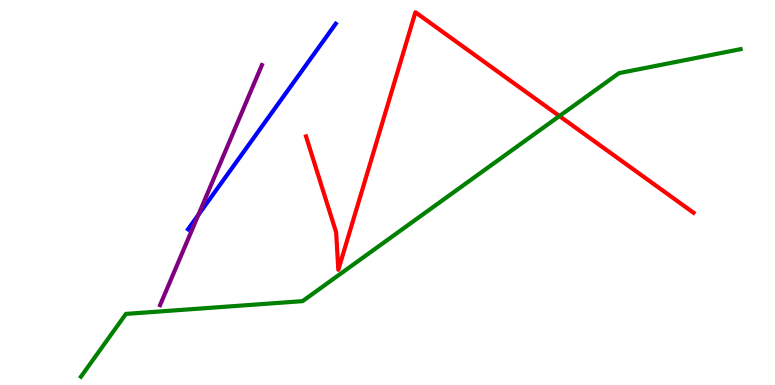[{'lines': ['blue', 'red'], 'intersections': []}, {'lines': ['green', 'red'], 'intersections': [{'x': 7.22, 'y': 6.99}]}, {'lines': ['purple', 'red'], 'intersections': []}, {'lines': ['blue', 'green'], 'intersections': []}, {'lines': ['blue', 'purple'], 'intersections': [{'x': 2.56, 'y': 4.42}]}, {'lines': ['green', 'purple'], 'intersections': []}]